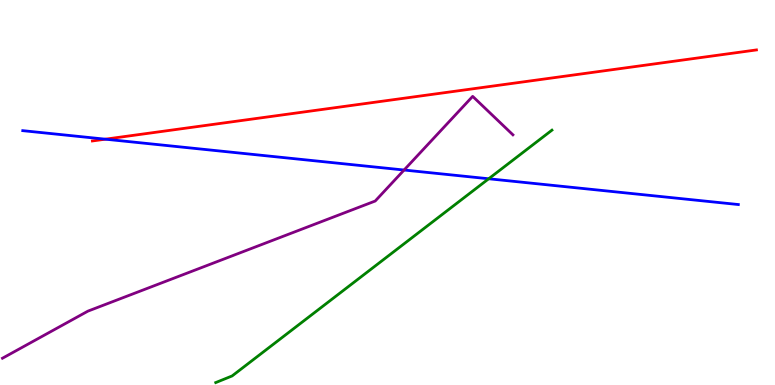[{'lines': ['blue', 'red'], 'intersections': [{'x': 1.36, 'y': 6.38}]}, {'lines': ['green', 'red'], 'intersections': []}, {'lines': ['purple', 'red'], 'intersections': []}, {'lines': ['blue', 'green'], 'intersections': [{'x': 6.31, 'y': 5.36}]}, {'lines': ['blue', 'purple'], 'intersections': [{'x': 5.21, 'y': 5.58}]}, {'lines': ['green', 'purple'], 'intersections': []}]